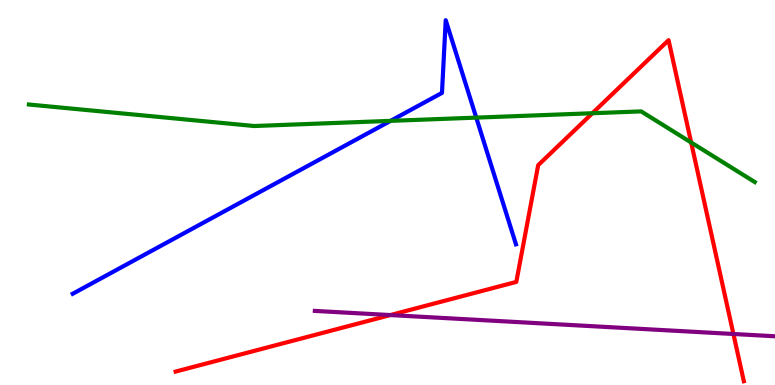[{'lines': ['blue', 'red'], 'intersections': []}, {'lines': ['green', 'red'], 'intersections': [{'x': 7.64, 'y': 7.06}, {'x': 8.92, 'y': 6.3}]}, {'lines': ['purple', 'red'], 'intersections': [{'x': 5.04, 'y': 1.82}, {'x': 9.46, 'y': 1.33}]}, {'lines': ['blue', 'green'], 'intersections': [{'x': 5.04, 'y': 6.86}, {'x': 6.15, 'y': 6.94}]}, {'lines': ['blue', 'purple'], 'intersections': []}, {'lines': ['green', 'purple'], 'intersections': []}]